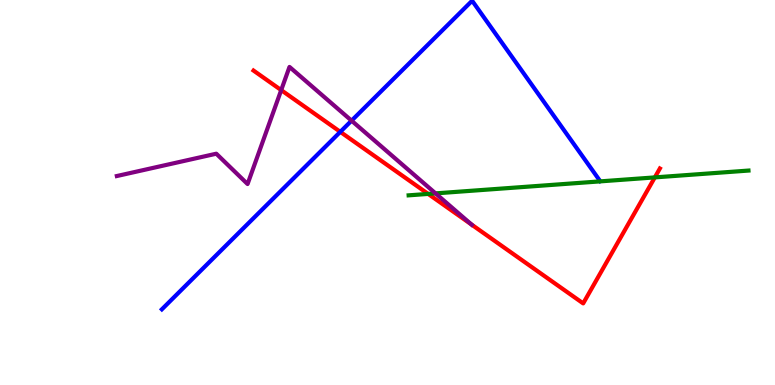[{'lines': ['blue', 'red'], 'intersections': [{'x': 4.39, 'y': 6.58}]}, {'lines': ['green', 'red'], 'intersections': [{'x': 5.52, 'y': 4.96}, {'x': 8.45, 'y': 5.39}]}, {'lines': ['purple', 'red'], 'intersections': [{'x': 3.63, 'y': 7.66}, {'x': 6.08, 'y': 4.17}]}, {'lines': ['blue', 'green'], 'intersections': []}, {'lines': ['blue', 'purple'], 'intersections': [{'x': 4.54, 'y': 6.87}]}, {'lines': ['green', 'purple'], 'intersections': [{'x': 5.62, 'y': 4.98}]}]